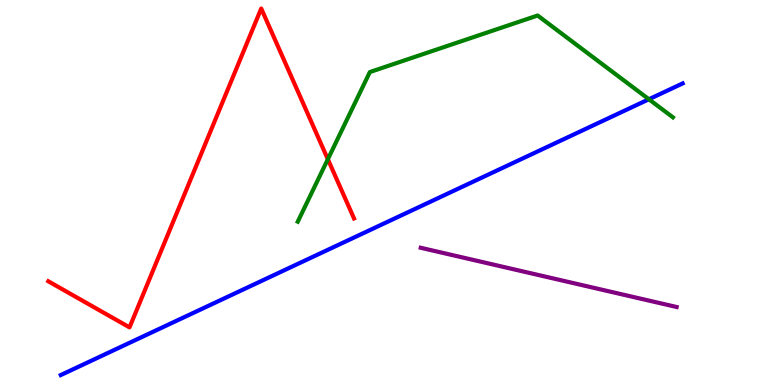[{'lines': ['blue', 'red'], 'intersections': []}, {'lines': ['green', 'red'], 'intersections': [{'x': 4.23, 'y': 5.86}]}, {'lines': ['purple', 'red'], 'intersections': []}, {'lines': ['blue', 'green'], 'intersections': [{'x': 8.37, 'y': 7.42}]}, {'lines': ['blue', 'purple'], 'intersections': []}, {'lines': ['green', 'purple'], 'intersections': []}]